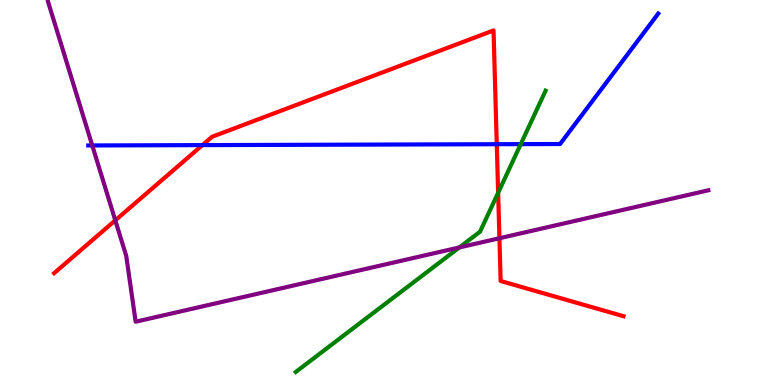[{'lines': ['blue', 'red'], 'intersections': [{'x': 2.61, 'y': 6.23}, {'x': 6.41, 'y': 6.25}]}, {'lines': ['green', 'red'], 'intersections': [{'x': 6.43, 'y': 4.99}]}, {'lines': ['purple', 'red'], 'intersections': [{'x': 1.49, 'y': 4.28}, {'x': 6.44, 'y': 3.81}]}, {'lines': ['blue', 'green'], 'intersections': [{'x': 6.72, 'y': 6.26}]}, {'lines': ['blue', 'purple'], 'intersections': [{'x': 1.19, 'y': 6.22}]}, {'lines': ['green', 'purple'], 'intersections': [{'x': 5.93, 'y': 3.57}]}]